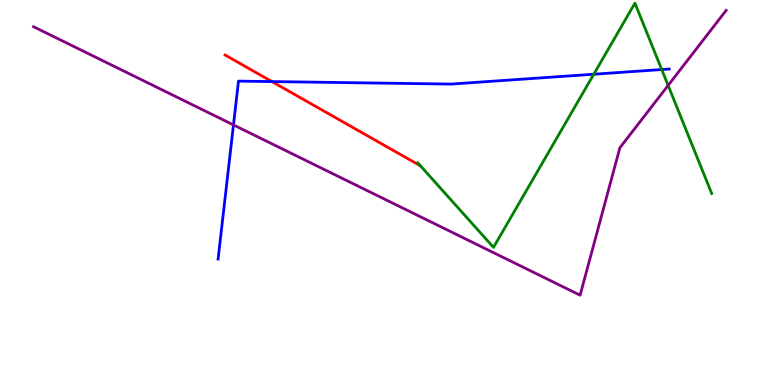[{'lines': ['blue', 'red'], 'intersections': [{'x': 3.51, 'y': 7.88}]}, {'lines': ['green', 'red'], 'intersections': []}, {'lines': ['purple', 'red'], 'intersections': []}, {'lines': ['blue', 'green'], 'intersections': [{'x': 7.66, 'y': 8.07}, {'x': 8.54, 'y': 8.19}]}, {'lines': ['blue', 'purple'], 'intersections': [{'x': 3.01, 'y': 6.76}]}, {'lines': ['green', 'purple'], 'intersections': [{'x': 8.62, 'y': 7.78}]}]